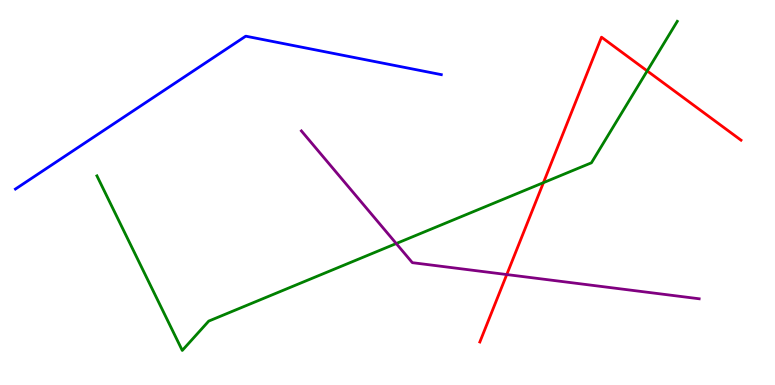[{'lines': ['blue', 'red'], 'intersections': []}, {'lines': ['green', 'red'], 'intersections': [{'x': 7.01, 'y': 5.26}, {'x': 8.35, 'y': 8.16}]}, {'lines': ['purple', 'red'], 'intersections': [{'x': 6.54, 'y': 2.87}]}, {'lines': ['blue', 'green'], 'intersections': []}, {'lines': ['blue', 'purple'], 'intersections': []}, {'lines': ['green', 'purple'], 'intersections': [{'x': 5.11, 'y': 3.67}]}]